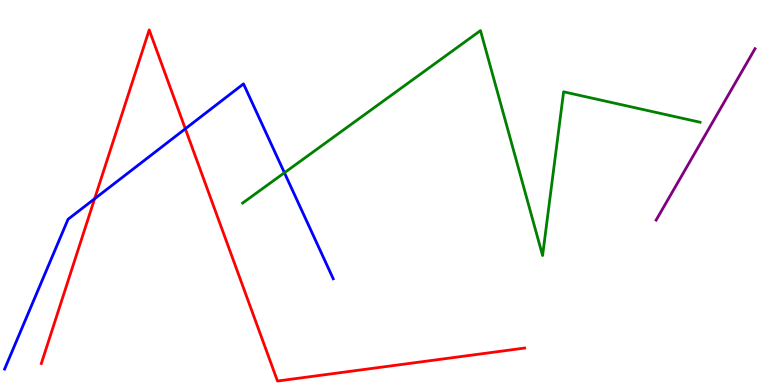[{'lines': ['blue', 'red'], 'intersections': [{'x': 1.22, 'y': 4.84}, {'x': 2.39, 'y': 6.66}]}, {'lines': ['green', 'red'], 'intersections': []}, {'lines': ['purple', 'red'], 'intersections': []}, {'lines': ['blue', 'green'], 'intersections': [{'x': 3.67, 'y': 5.51}]}, {'lines': ['blue', 'purple'], 'intersections': []}, {'lines': ['green', 'purple'], 'intersections': []}]